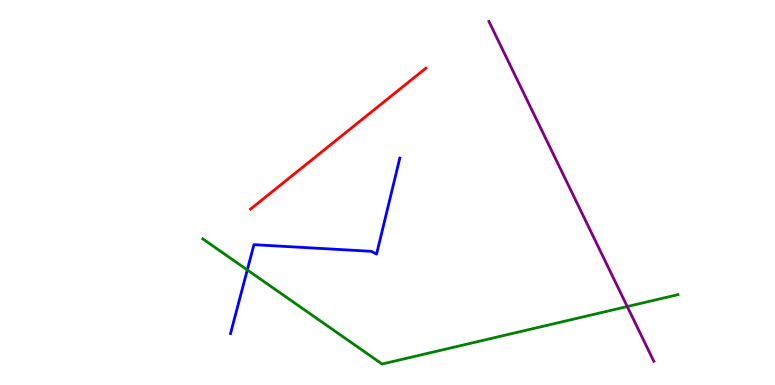[{'lines': ['blue', 'red'], 'intersections': []}, {'lines': ['green', 'red'], 'intersections': []}, {'lines': ['purple', 'red'], 'intersections': []}, {'lines': ['blue', 'green'], 'intersections': [{'x': 3.19, 'y': 2.99}]}, {'lines': ['blue', 'purple'], 'intersections': []}, {'lines': ['green', 'purple'], 'intersections': [{'x': 8.09, 'y': 2.04}]}]